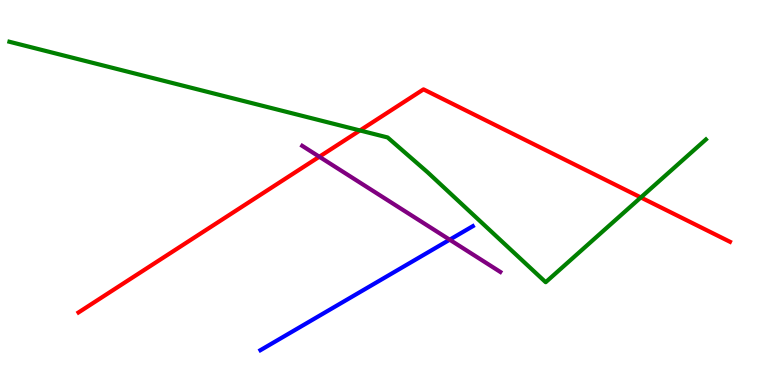[{'lines': ['blue', 'red'], 'intersections': []}, {'lines': ['green', 'red'], 'intersections': [{'x': 4.64, 'y': 6.61}, {'x': 8.27, 'y': 4.87}]}, {'lines': ['purple', 'red'], 'intersections': [{'x': 4.12, 'y': 5.93}]}, {'lines': ['blue', 'green'], 'intersections': []}, {'lines': ['blue', 'purple'], 'intersections': [{'x': 5.8, 'y': 3.77}]}, {'lines': ['green', 'purple'], 'intersections': []}]